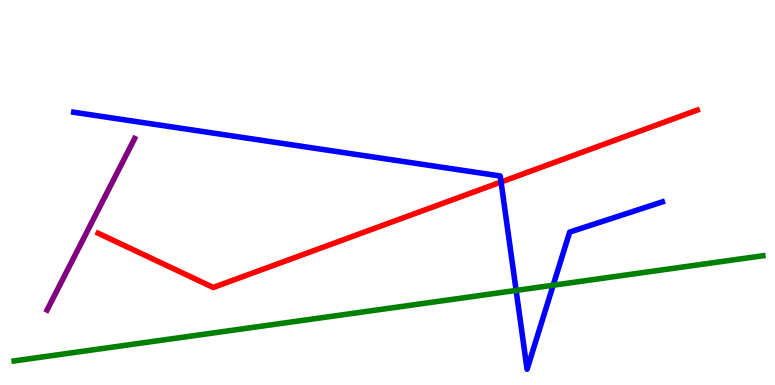[{'lines': ['blue', 'red'], 'intersections': [{'x': 6.47, 'y': 5.27}]}, {'lines': ['green', 'red'], 'intersections': []}, {'lines': ['purple', 'red'], 'intersections': []}, {'lines': ['blue', 'green'], 'intersections': [{'x': 6.66, 'y': 2.46}, {'x': 7.14, 'y': 2.59}]}, {'lines': ['blue', 'purple'], 'intersections': []}, {'lines': ['green', 'purple'], 'intersections': []}]